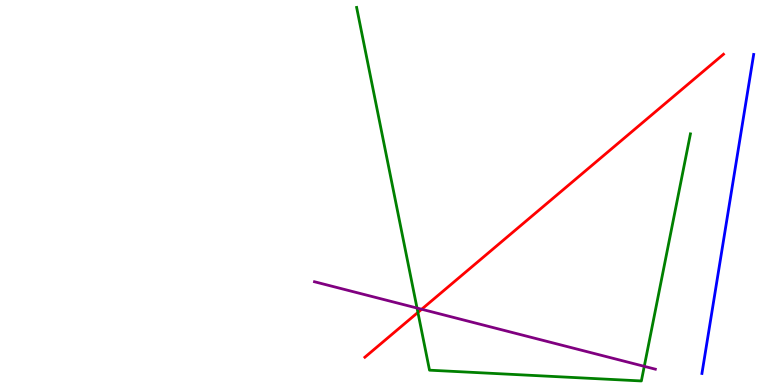[{'lines': ['blue', 'red'], 'intersections': []}, {'lines': ['green', 'red'], 'intersections': [{'x': 5.39, 'y': 1.89}]}, {'lines': ['purple', 'red'], 'intersections': [{'x': 5.44, 'y': 1.97}]}, {'lines': ['blue', 'green'], 'intersections': []}, {'lines': ['blue', 'purple'], 'intersections': []}, {'lines': ['green', 'purple'], 'intersections': [{'x': 5.38, 'y': 2.0}, {'x': 8.31, 'y': 0.485}]}]